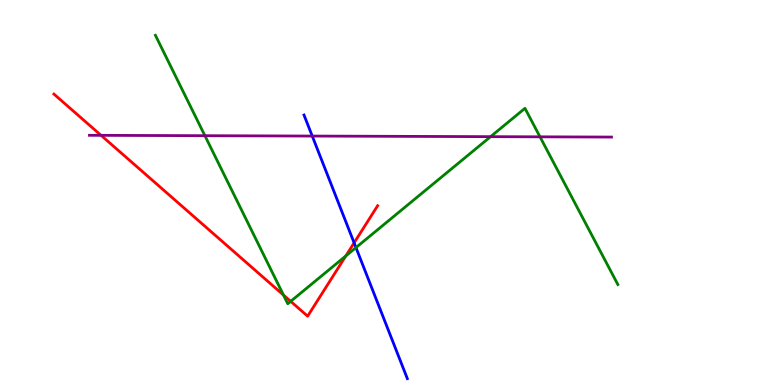[{'lines': ['blue', 'red'], 'intersections': [{'x': 4.57, 'y': 3.69}]}, {'lines': ['green', 'red'], 'intersections': [{'x': 3.66, 'y': 2.34}, {'x': 3.75, 'y': 2.17}, {'x': 4.46, 'y': 3.35}]}, {'lines': ['purple', 'red'], 'intersections': [{'x': 1.3, 'y': 6.48}]}, {'lines': ['blue', 'green'], 'intersections': [{'x': 4.59, 'y': 3.57}]}, {'lines': ['blue', 'purple'], 'intersections': [{'x': 4.03, 'y': 6.47}]}, {'lines': ['green', 'purple'], 'intersections': [{'x': 2.64, 'y': 6.48}, {'x': 6.33, 'y': 6.45}, {'x': 6.97, 'y': 6.45}]}]